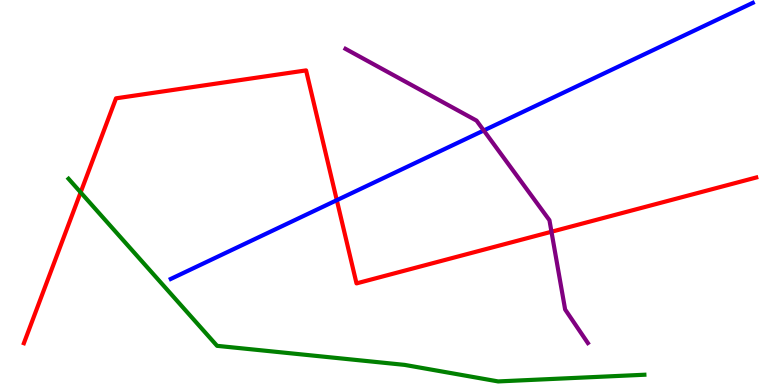[{'lines': ['blue', 'red'], 'intersections': [{'x': 4.35, 'y': 4.8}]}, {'lines': ['green', 'red'], 'intersections': [{'x': 1.04, 'y': 5.0}]}, {'lines': ['purple', 'red'], 'intersections': [{'x': 7.12, 'y': 3.98}]}, {'lines': ['blue', 'green'], 'intersections': []}, {'lines': ['blue', 'purple'], 'intersections': [{'x': 6.24, 'y': 6.61}]}, {'lines': ['green', 'purple'], 'intersections': []}]